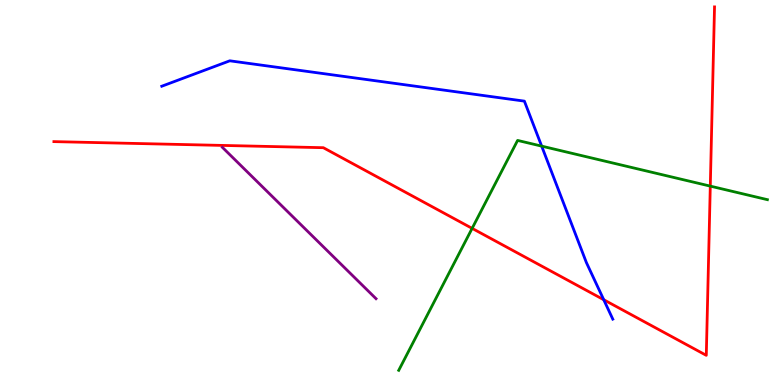[{'lines': ['blue', 'red'], 'intersections': [{'x': 7.79, 'y': 2.21}]}, {'lines': ['green', 'red'], 'intersections': [{'x': 6.09, 'y': 4.07}, {'x': 9.17, 'y': 5.17}]}, {'lines': ['purple', 'red'], 'intersections': []}, {'lines': ['blue', 'green'], 'intersections': [{'x': 6.99, 'y': 6.2}]}, {'lines': ['blue', 'purple'], 'intersections': []}, {'lines': ['green', 'purple'], 'intersections': []}]